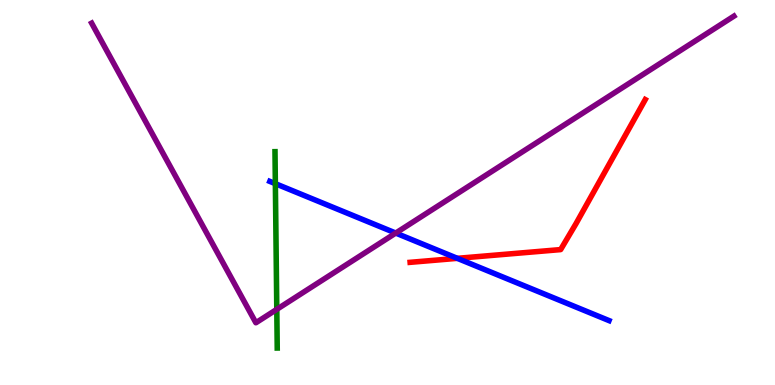[{'lines': ['blue', 'red'], 'intersections': [{'x': 5.9, 'y': 3.29}]}, {'lines': ['green', 'red'], 'intersections': []}, {'lines': ['purple', 'red'], 'intersections': []}, {'lines': ['blue', 'green'], 'intersections': [{'x': 3.55, 'y': 5.23}]}, {'lines': ['blue', 'purple'], 'intersections': [{'x': 5.11, 'y': 3.95}]}, {'lines': ['green', 'purple'], 'intersections': [{'x': 3.57, 'y': 1.96}]}]